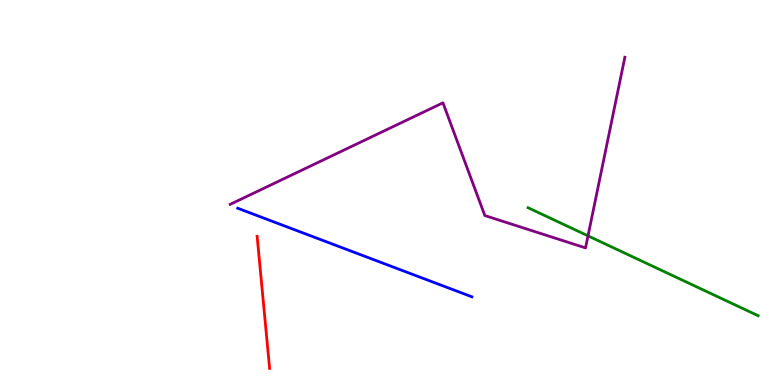[{'lines': ['blue', 'red'], 'intersections': []}, {'lines': ['green', 'red'], 'intersections': []}, {'lines': ['purple', 'red'], 'intersections': []}, {'lines': ['blue', 'green'], 'intersections': []}, {'lines': ['blue', 'purple'], 'intersections': []}, {'lines': ['green', 'purple'], 'intersections': [{'x': 7.59, 'y': 3.87}]}]